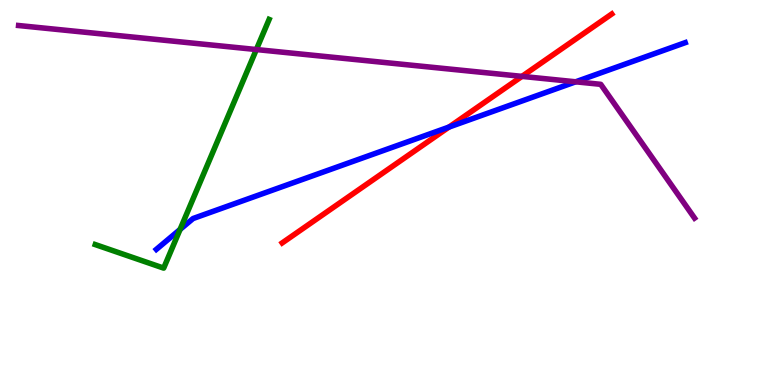[{'lines': ['blue', 'red'], 'intersections': [{'x': 5.79, 'y': 6.7}]}, {'lines': ['green', 'red'], 'intersections': []}, {'lines': ['purple', 'red'], 'intersections': [{'x': 6.73, 'y': 8.02}]}, {'lines': ['blue', 'green'], 'intersections': [{'x': 2.32, 'y': 4.04}]}, {'lines': ['blue', 'purple'], 'intersections': [{'x': 7.43, 'y': 7.88}]}, {'lines': ['green', 'purple'], 'intersections': [{'x': 3.31, 'y': 8.71}]}]